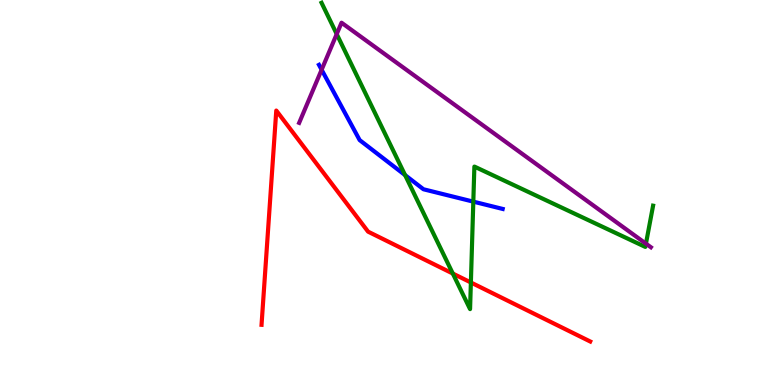[{'lines': ['blue', 'red'], 'intersections': []}, {'lines': ['green', 'red'], 'intersections': [{'x': 5.84, 'y': 2.89}, {'x': 6.08, 'y': 2.66}]}, {'lines': ['purple', 'red'], 'intersections': []}, {'lines': ['blue', 'green'], 'intersections': [{'x': 5.23, 'y': 5.45}, {'x': 6.11, 'y': 4.76}]}, {'lines': ['blue', 'purple'], 'intersections': [{'x': 4.15, 'y': 8.19}]}, {'lines': ['green', 'purple'], 'intersections': [{'x': 4.34, 'y': 9.11}, {'x': 8.33, 'y': 3.67}]}]